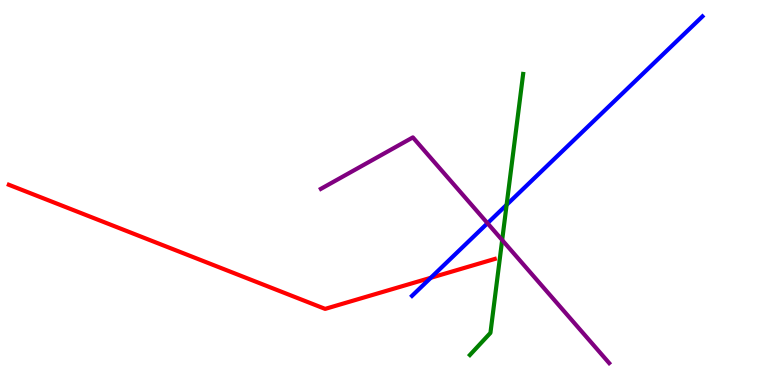[{'lines': ['blue', 'red'], 'intersections': [{'x': 5.56, 'y': 2.78}]}, {'lines': ['green', 'red'], 'intersections': []}, {'lines': ['purple', 'red'], 'intersections': []}, {'lines': ['blue', 'green'], 'intersections': [{'x': 6.54, 'y': 4.68}]}, {'lines': ['blue', 'purple'], 'intersections': [{'x': 6.29, 'y': 4.2}]}, {'lines': ['green', 'purple'], 'intersections': [{'x': 6.48, 'y': 3.76}]}]